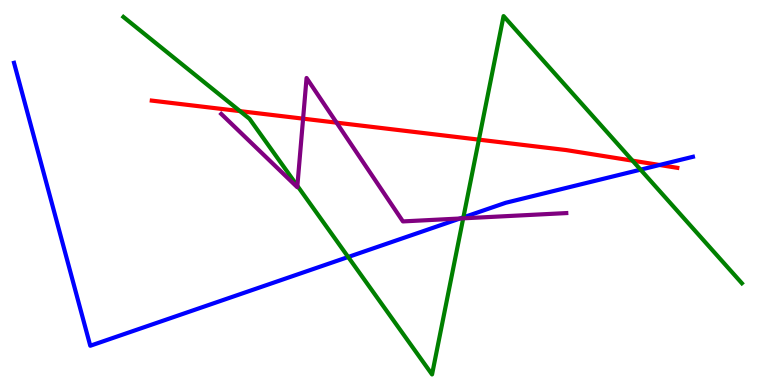[{'lines': ['blue', 'red'], 'intersections': [{'x': 8.51, 'y': 5.71}]}, {'lines': ['green', 'red'], 'intersections': [{'x': 3.1, 'y': 7.11}, {'x': 6.18, 'y': 6.37}, {'x': 8.16, 'y': 5.83}]}, {'lines': ['purple', 'red'], 'intersections': [{'x': 3.91, 'y': 6.92}, {'x': 4.34, 'y': 6.81}]}, {'lines': ['blue', 'green'], 'intersections': [{'x': 4.49, 'y': 3.32}, {'x': 5.98, 'y': 4.35}, {'x': 8.27, 'y': 5.59}]}, {'lines': ['blue', 'purple'], 'intersections': [{'x': 5.94, 'y': 4.32}]}, {'lines': ['green', 'purple'], 'intersections': [{'x': 3.84, 'y': 5.17}, {'x': 5.98, 'y': 4.33}]}]